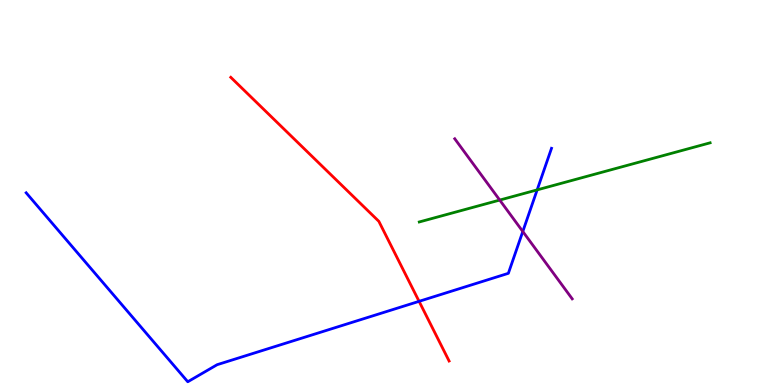[{'lines': ['blue', 'red'], 'intersections': [{'x': 5.41, 'y': 2.17}]}, {'lines': ['green', 'red'], 'intersections': []}, {'lines': ['purple', 'red'], 'intersections': []}, {'lines': ['blue', 'green'], 'intersections': [{'x': 6.93, 'y': 5.07}]}, {'lines': ['blue', 'purple'], 'intersections': [{'x': 6.75, 'y': 3.99}]}, {'lines': ['green', 'purple'], 'intersections': [{'x': 6.45, 'y': 4.8}]}]